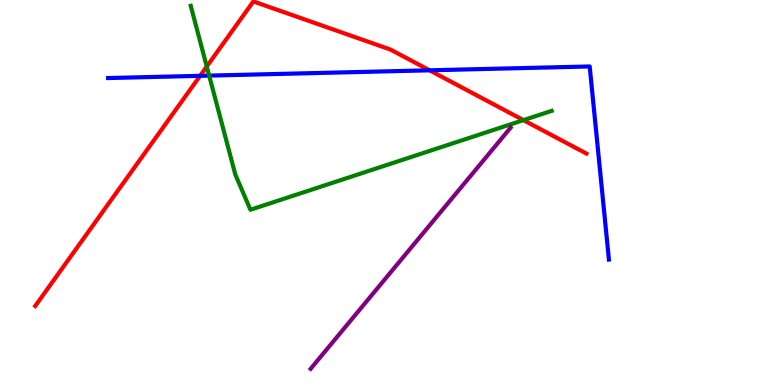[{'lines': ['blue', 'red'], 'intersections': [{'x': 2.58, 'y': 8.03}, {'x': 5.54, 'y': 8.17}]}, {'lines': ['green', 'red'], 'intersections': [{'x': 2.67, 'y': 8.27}, {'x': 6.75, 'y': 6.88}]}, {'lines': ['purple', 'red'], 'intersections': []}, {'lines': ['blue', 'green'], 'intersections': [{'x': 2.7, 'y': 8.04}]}, {'lines': ['blue', 'purple'], 'intersections': []}, {'lines': ['green', 'purple'], 'intersections': []}]